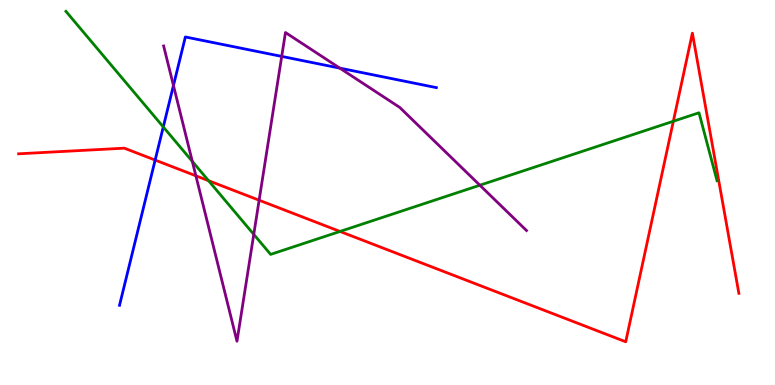[{'lines': ['blue', 'red'], 'intersections': [{'x': 2.0, 'y': 5.84}]}, {'lines': ['green', 'red'], 'intersections': [{'x': 2.69, 'y': 5.31}, {'x': 4.39, 'y': 3.99}, {'x': 8.69, 'y': 6.85}]}, {'lines': ['purple', 'red'], 'intersections': [{'x': 2.53, 'y': 5.43}, {'x': 3.34, 'y': 4.8}]}, {'lines': ['blue', 'green'], 'intersections': [{'x': 2.11, 'y': 6.7}]}, {'lines': ['blue', 'purple'], 'intersections': [{'x': 2.24, 'y': 7.78}, {'x': 3.63, 'y': 8.53}, {'x': 4.38, 'y': 8.23}]}, {'lines': ['green', 'purple'], 'intersections': [{'x': 2.48, 'y': 5.81}, {'x': 3.27, 'y': 3.91}, {'x': 6.19, 'y': 5.19}]}]